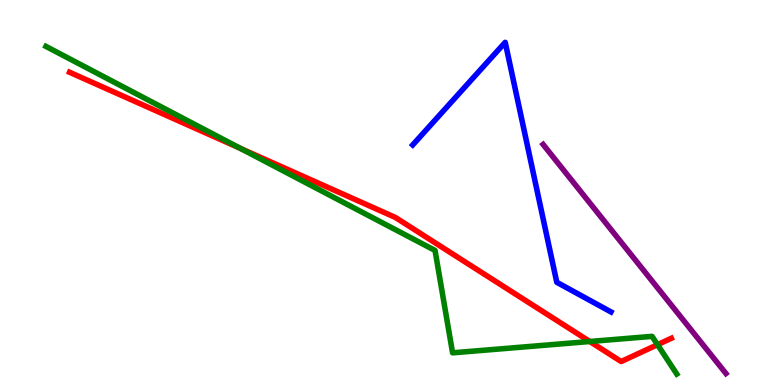[{'lines': ['blue', 'red'], 'intersections': []}, {'lines': ['green', 'red'], 'intersections': [{'x': 3.1, 'y': 6.15}, {'x': 7.61, 'y': 1.13}, {'x': 8.48, 'y': 1.05}]}, {'lines': ['purple', 'red'], 'intersections': []}, {'lines': ['blue', 'green'], 'intersections': []}, {'lines': ['blue', 'purple'], 'intersections': []}, {'lines': ['green', 'purple'], 'intersections': []}]